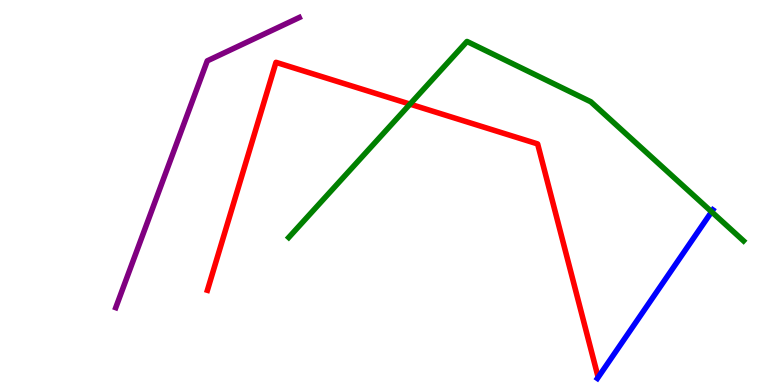[{'lines': ['blue', 'red'], 'intersections': []}, {'lines': ['green', 'red'], 'intersections': [{'x': 5.29, 'y': 7.3}]}, {'lines': ['purple', 'red'], 'intersections': []}, {'lines': ['blue', 'green'], 'intersections': [{'x': 9.18, 'y': 4.5}]}, {'lines': ['blue', 'purple'], 'intersections': []}, {'lines': ['green', 'purple'], 'intersections': []}]